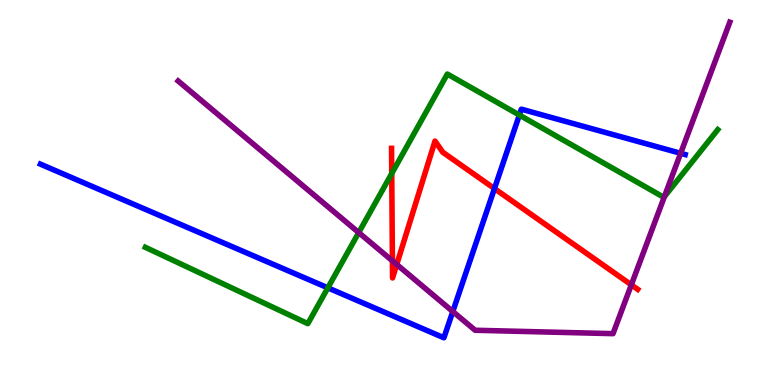[{'lines': ['blue', 'red'], 'intersections': [{'x': 6.38, 'y': 5.1}]}, {'lines': ['green', 'red'], 'intersections': [{'x': 5.05, 'y': 5.49}]}, {'lines': ['purple', 'red'], 'intersections': [{'x': 5.06, 'y': 3.22}, {'x': 5.12, 'y': 3.13}, {'x': 8.15, 'y': 2.6}]}, {'lines': ['blue', 'green'], 'intersections': [{'x': 4.23, 'y': 2.52}, {'x': 6.7, 'y': 7.01}]}, {'lines': ['blue', 'purple'], 'intersections': [{'x': 5.84, 'y': 1.91}, {'x': 8.78, 'y': 6.02}]}, {'lines': ['green', 'purple'], 'intersections': [{'x': 4.63, 'y': 3.96}, {'x': 8.57, 'y': 4.89}]}]